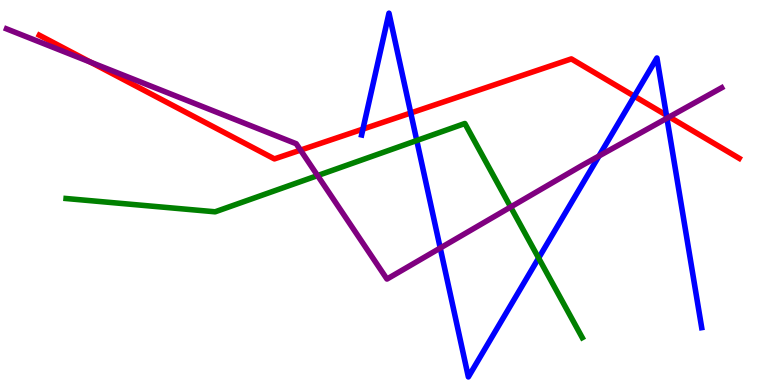[{'lines': ['blue', 'red'], 'intersections': [{'x': 4.68, 'y': 6.65}, {'x': 5.3, 'y': 7.07}, {'x': 8.18, 'y': 7.5}, {'x': 8.6, 'y': 7.01}]}, {'lines': ['green', 'red'], 'intersections': []}, {'lines': ['purple', 'red'], 'intersections': [{'x': 1.17, 'y': 8.38}, {'x': 3.88, 'y': 6.1}, {'x': 8.64, 'y': 6.96}]}, {'lines': ['blue', 'green'], 'intersections': [{'x': 5.38, 'y': 6.35}, {'x': 6.95, 'y': 3.3}]}, {'lines': ['blue', 'purple'], 'intersections': [{'x': 5.68, 'y': 3.56}, {'x': 7.73, 'y': 5.95}, {'x': 8.61, 'y': 6.93}]}, {'lines': ['green', 'purple'], 'intersections': [{'x': 4.1, 'y': 5.44}, {'x': 6.59, 'y': 4.62}]}]